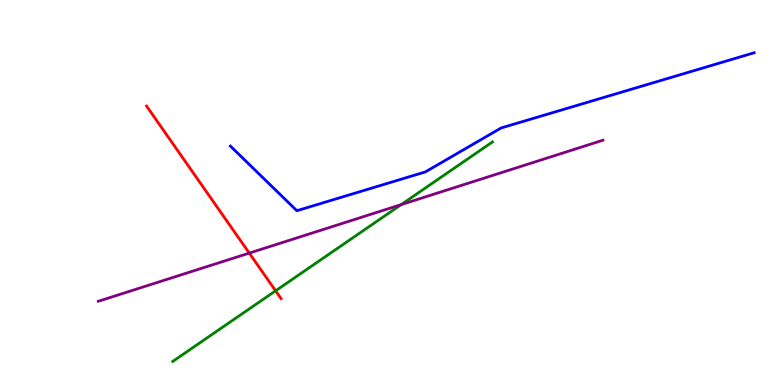[{'lines': ['blue', 'red'], 'intersections': []}, {'lines': ['green', 'red'], 'intersections': [{'x': 3.56, 'y': 2.45}]}, {'lines': ['purple', 'red'], 'intersections': [{'x': 3.22, 'y': 3.43}]}, {'lines': ['blue', 'green'], 'intersections': []}, {'lines': ['blue', 'purple'], 'intersections': []}, {'lines': ['green', 'purple'], 'intersections': [{'x': 5.18, 'y': 4.69}]}]